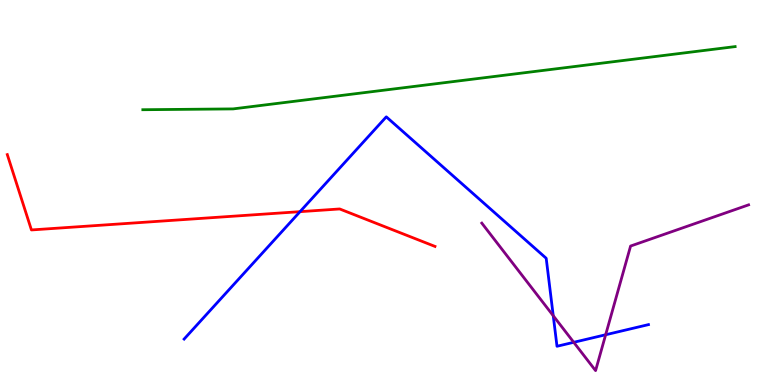[{'lines': ['blue', 'red'], 'intersections': [{'x': 3.87, 'y': 4.5}]}, {'lines': ['green', 'red'], 'intersections': []}, {'lines': ['purple', 'red'], 'intersections': []}, {'lines': ['blue', 'green'], 'intersections': []}, {'lines': ['blue', 'purple'], 'intersections': [{'x': 7.14, 'y': 1.8}, {'x': 7.4, 'y': 1.11}, {'x': 7.81, 'y': 1.31}]}, {'lines': ['green', 'purple'], 'intersections': []}]